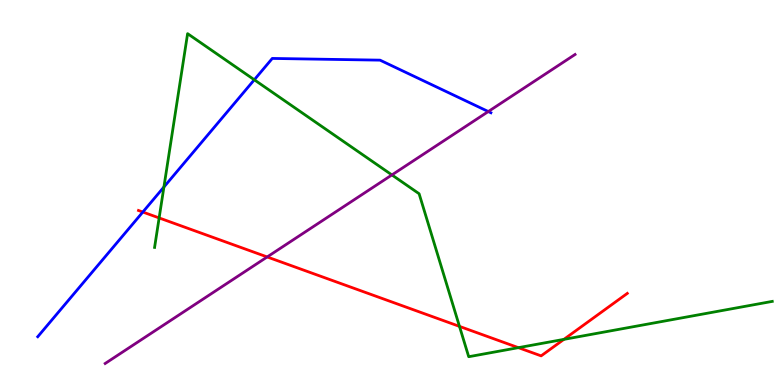[{'lines': ['blue', 'red'], 'intersections': [{'x': 1.84, 'y': 4.49}]}, {'lines': ['green', 'red'], 'intersections': [{'x': 2.05, 'y': 4.34}, {'x': 5.93, 'y': 1.52}, {'x': 6.69, 'y': 0.97}, {'x': 7.28, 'y': 1.19}]}, {'lines': ['purple', 'red'], 'intersections': [{'x': 3.45, 'y': 3.33}]}, {'lines': ['blue', 'green'], 'intersections': [{'x': 2.11, 'y': 5.14}, {'x': 3.28, 'y': 7.93}]}, {'lines': ['blue', 'purple'], 'intersections': [{'x': 6.3, 'y': 7.1}]}, {'lines': ['green', 'purple'], 'intersections': [{'x': 5.06, 'y': 5.46}]}]